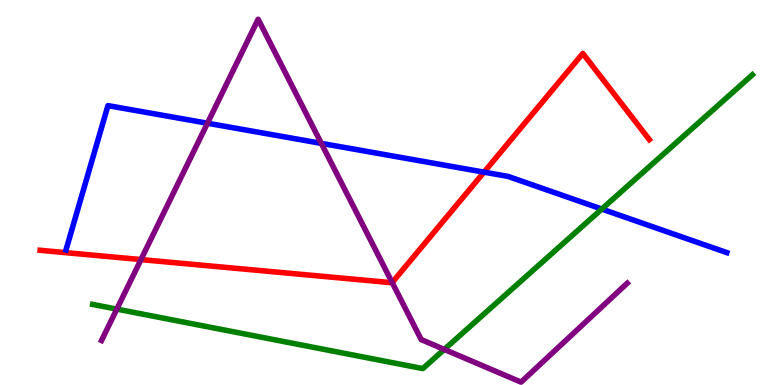[{'lines': ['blue', 'red'], 'intersections': [{'x': 6.25, 'y': 5.53}]}, {'lines': ['green', 'red'], 'intersections': []}, {'lines': ['purple', 'red'], 'intersections': [{'x': 1.82, 'y': 3.26}, {'x': 5.06, 'y': 2.66}]}, {'lines': ['blue', 'green'], 'intersections': [{'x': 7.76, 'y': 4.57}]}, {'lines': ['blue', 'purple'], 'intersections': [{'x': 2.68, 'y': 6.8}, {'x': 4.15, 'y': 6.28}]}, {'lines': ['green', 'purple'], 'intersections': [{'x': 1.51, 'y': 1.97}, {'x': 5.73, 'y': 0.924}]}]